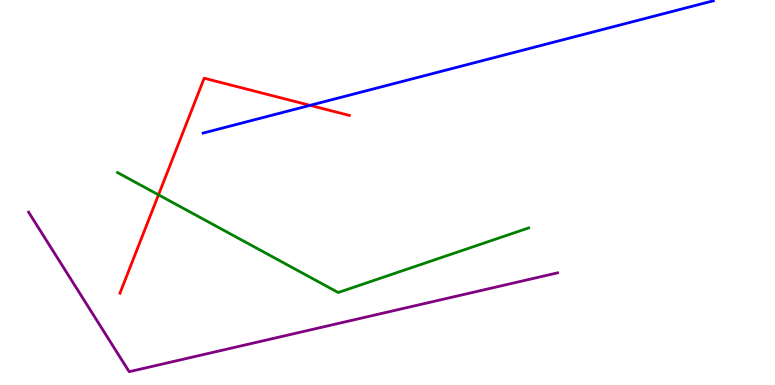[{'lines': ['blue', 'red'], 'intersections': [{'x': 4.0, 'y': 7.26}]}, {'lines': ['green', 'red'], 'intersections': [{'x': 2.05, 'y': 4.94}]}, {'lines': ['purple', 'red'], 'intersections': []}, {'lines': ['blue', 'green'], 'intersections': []}, {'lines': ['blue', 'purple'], 'intersections': []}, {'lines': ['green', 'purple'], 'intersections': []}]